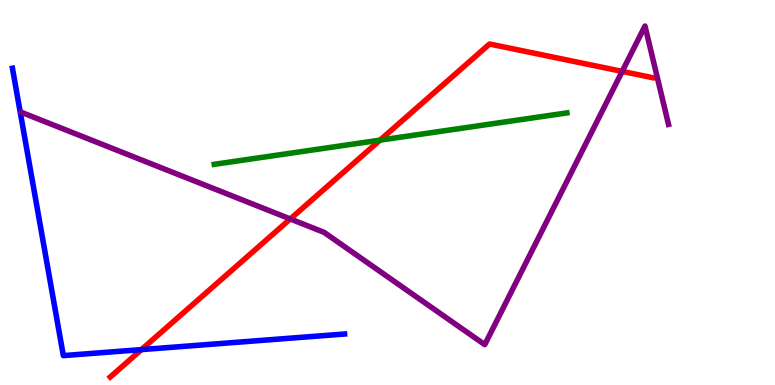[{'lines': ['blue', 'red'], 'intersections': [{'x': 1.83, 'y': 0.919}]}, {'lines': ['green', 'red'], 'intersections': [{'x': 4.9, 'y': 6.36}]}, {'lines': ['purple', 'red'], 'intersections': [{'x': 3.75, 'y': 4.31}, {'x': 8.03, 'y': 8.15}]}, {'lines': ['blue', 'green'], 'intersections': []}, {'lines': ['blue', 'purple'], 'intersections': []}, {'lines': ['green', 'purple'], 'intersections': []}]